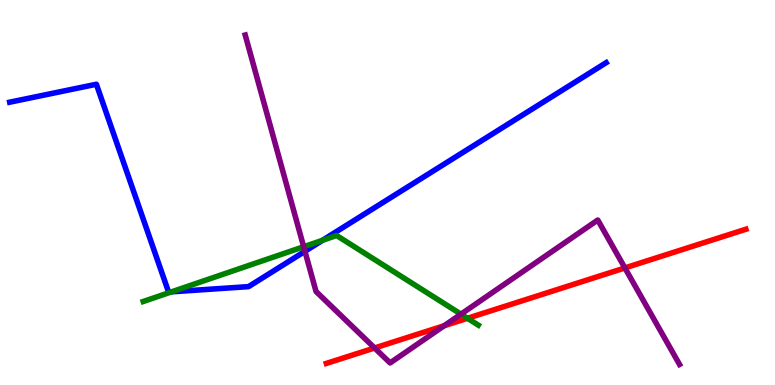[{'lines': ['blue', 'red'], 'intersections': []}, {'lines': ['green', 'red'], 'intersections': [{'x': 6.03, 'y': 1.73}]}, {'lines': ['purple', 'red'], 'intersections': [{'x': 4.83, 'y': 0.962}, {'x': 5.73, 'y': 1.54}, {'x': 8.06, 'y': 3.04}]}, {'lines': ['blue', 'green'], 'intersections': [{'x': 2.21, 'y': 2.42}, {'x': 4.16, 'y': 3.76}]}, {'lines': ['blue', 'purple'], 'intersections': [{'x': 3.93, 'y': 3.47}]}, {'lines': ['green', 'purple'], 'intersections': [{'x': 3.92, 'y': 3.59}, {'x': 5.95, 'y': 1.84}]}]